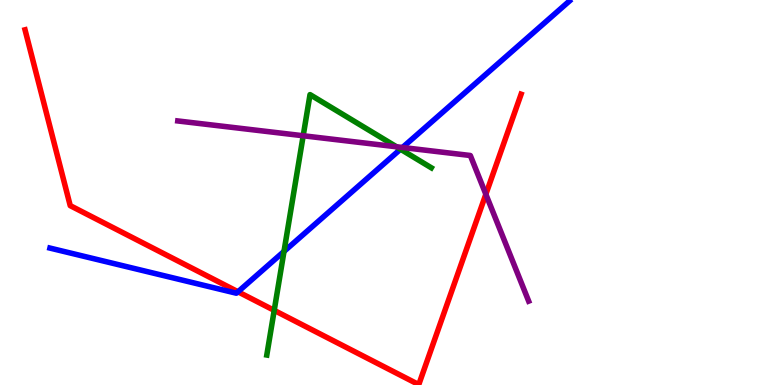[{'lines': ['blue', 'red'], 'intersections': [{'x': 3.07, 'y': 2.42}]}, {'lines': ['green', 'red'], 'intersections': [{'x': 3.54, 'y': 1.94}]}, {'lines': ['purple', 'red'], 'intersections': [{'x': 6.27, 'y': 4.95}]}, {'lines': ['blue', 'green'], 'intersections': [{'x': 3.66, 'y': 3.47}, {'x': 5.17, 'y': 6.12}]}, {'lines': ['blue', 'purple'], 'intersections': [{'x': 5.19, 'y': 6.17}]}, {'lines': ['green', 'purple'], 'intersections': [{'x': 3.91, 'y': 6.47}, {'x': 5.12, 'y': 6.19}]}]